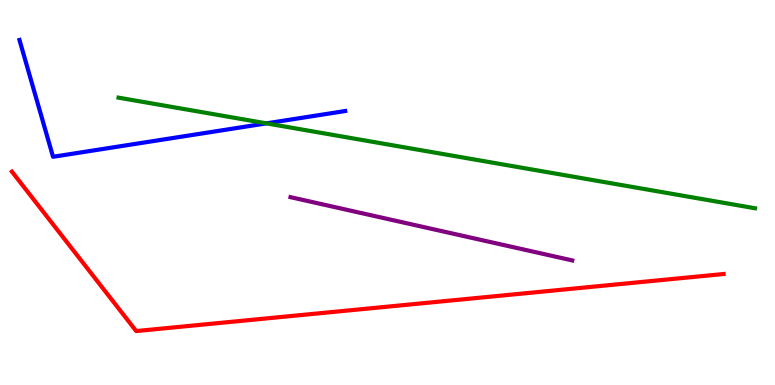[{'lines': ['blue', 'red'], 'intersections': []}, {'lines': ['green', 'red'], 'intersections': []}, {'lines': ['purple', 'red'], 'intersections': []}, {'lines': ['blue', 'green'], 'intersections': [{'x': 3.44, 'y': 6.8}]}, {'lines': ['blue', 'purple'], 'intersections': []}, {'lines': ['green', 'purple'], 'intersections': []}]